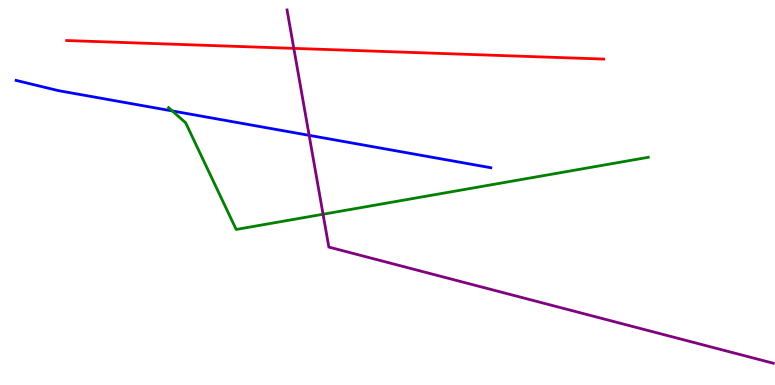[{'lines': ['blue', 'red'], 'intersections': []}, {'lines': ['green', 'red'], 'intersections': []}, {'lines': ['purple', 'red'], 'intersections': [{'x': 3.79, 'y': 8.74}]}, {'lines': ['blue', 'green'], 'intersections': [{'x': 2.22, 'y': 7.12}]}, {'lines': ['blue', 'purple'], 'intersections': [{'x': 3.99, 'y': 6.48}]}, {'lines': ['green', 'purple'], 'intersections': [{'x': 4.17, 'y': 4.44}]}]